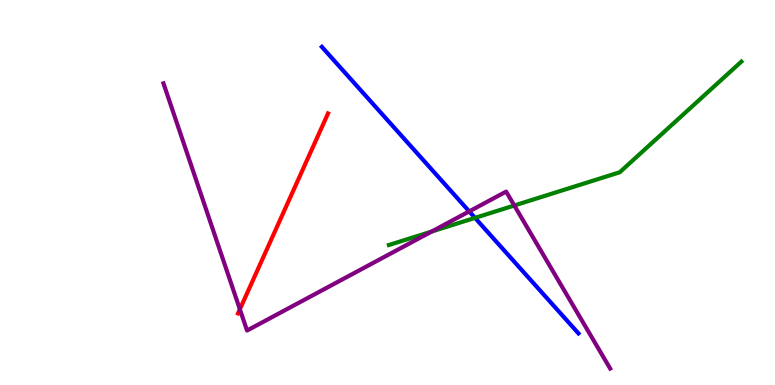[{'lines': ['blue', 'red'], 'intersections': []}, {'lines': ['green', 'red'], 'intersections': []}, {'lines': ['purple', 'red'], 'intersections': [{'x': 3.1, 'y': 1.97}]}, {'lines': ['blue', 'green'], 'intersections': [{'x': 6.13, 'y': 4.34}]}, {'lines': ['blue', 'purple'], 'intersections': [{'x': 6.05, 'y': 4.51}]}, {'lines': ['green', 'purple'], 'intersections': [{'x': 5.57, 'y': 3.99}, {'x': 6.64, 'y': 4.66}]}]